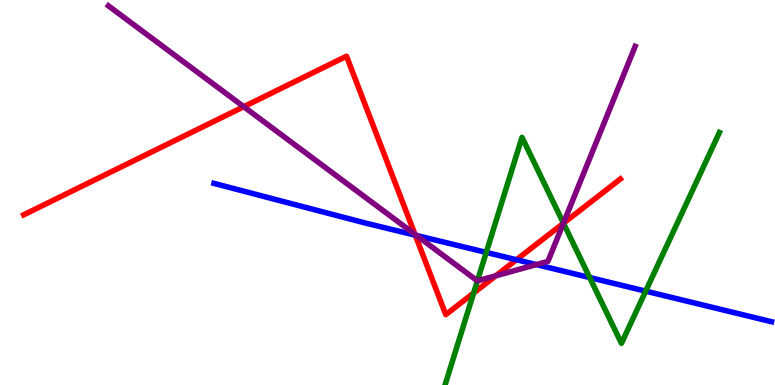[{'lines': ['blue', 'red'], 'intersections': [{'x': 5.36, 'y': 3.89}, {'x': 6.66, 'y': 3.25}]}, {'lines': ['green', 'red'], 'intersections': [{'x': 6.11, 'y': 2.39}, {'x': 7.27, 'y': 4.2}]}, {'lines': ['purple', 'red'], 'intersections': [{'x': 3.15, 'y': 7.23}, {'x': 5.35, 'y': 3.91}, {'x': 6.4, 'y': 2.84}, {'x': 7.27, 'y': 4.2}]}, {'lines': ['blue', 'green'], 'intersections': [{'x': 6.27, 'y': 3.44}, {'x': 7.61, 'y': 2.79}, {'x': 8.33, 'y': 2.44}]}, {'lines': ['blue', 'purple'], 'intersections': [{'x': 5.37, 'y': 3.88}, {'x': 6.92, 'y': 3.13}]}, {'lines': ['green', 'purple'], 'intersections': [{'x': 6.16, 'y': 2.71}, {'x': 7.27, 'y': 4.2}]}]